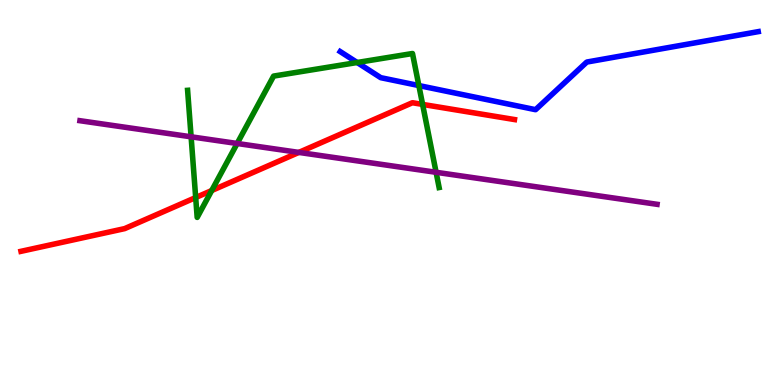[{'lines': ['blue', 'red'], 'intersections': []}, {'lines': ['green', 'red'], 'intersections': [{'x': 2.52, 'y': 4.87}, {'x': 2.73, 'y': 5.05}, {'x': 5.45, 'y': 7.29}]}, {'lines': ['purple', 'red'], 'intersections': [{'x': 3.86, 'y': 6.04}]}, {'lines': ['blue', 'green'], 'intersections': [{'x': 4.61, 'y': 8.38}, {'x': 5.4, 'y': 7.78}]}, {'lines': ['blue', 'purple'], 'intersections': []}, {'lines': ['green', 'purple'], 'intersections': [{'x': 2.47, 'y': 6.45}, {'x': 3.06, 'y': 6.27}, {'x': 5.63, 'y': 5.52}]}]